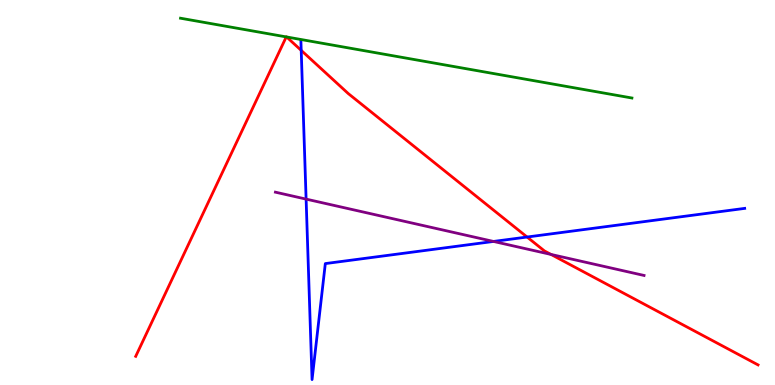[{'lines': ['blue', 'red'], 'intersections': [{'x': 3.89, 'y': 8.69}, {'x': 6.8, 'y': 3.84}]}, {'lines': ['green', 'red'], 'intersections': [{'x': 3.69, 'y': 9.04}, {'x': 3.7, 'y': 9.04}]}, {'lines': ['purple', 'red'], 'intersections': [{'x': 7.11, 'y': 3.39}]}, {'lines': ['blue', 'green'], 'intersections': []}, {'lines': ['blue', 'purple'], 'intersections': [{'x': 3.95, 'y': 4.83}, {'x': 6.37, 'y': 3.73}]}, {'lines': ['green', 'purple'], 'intersections': []}]